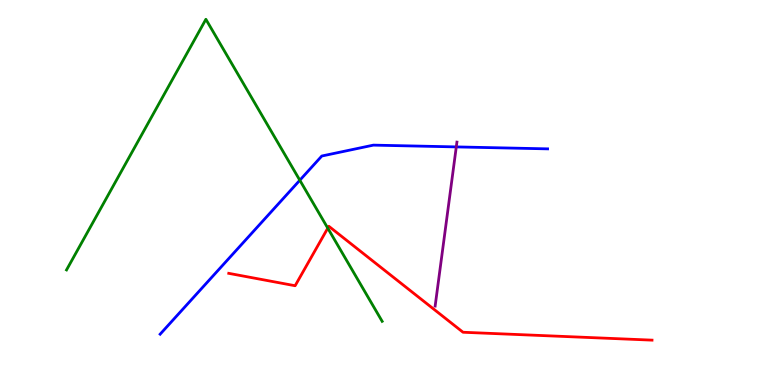[{'lines': ['blue', 'red'], 'intersections': []}, {'lines': ['green', 'red'], 'intersections': [{'x': 4.23, 'y': 4.07}]}, {'lines': ['purple', 'red'], 'intersections': []}, {'lines': ['blue', 'green'], 'intersections': [{'x': 3.87, 'y': 5.32}]}, {'lines': ['blue', 'purple'], 'intersections': [{'x': 5.89, 'y': 6.18}]}, {'lines': ['green', 'purple'], 'intersections': []}]